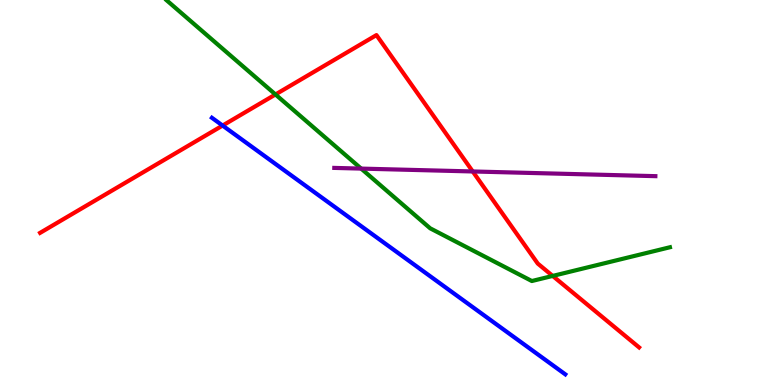[{'lines': ['blue', 'red'], 'intersections': [{'x': 2.87, 'y': 6.74}]}, {'lines': ['green', 'red'], 'intersections': [{'x': 3.55, 'y': 7.55}, {'x': 7.13, 'y': 2.83}]}, {'lines': ['purple', 'red'], 'intersections': [{'x': 6.1, 'y': 5.55}]}, {'lines': ['blue', 'green'], 'intersections': []}, {'lines': ['blue', 'purple'], 'intersections': []}, {'lines': ['green', 'purple'], 'intersections': [{'x': 4.66, 'y': 5.62}]}]